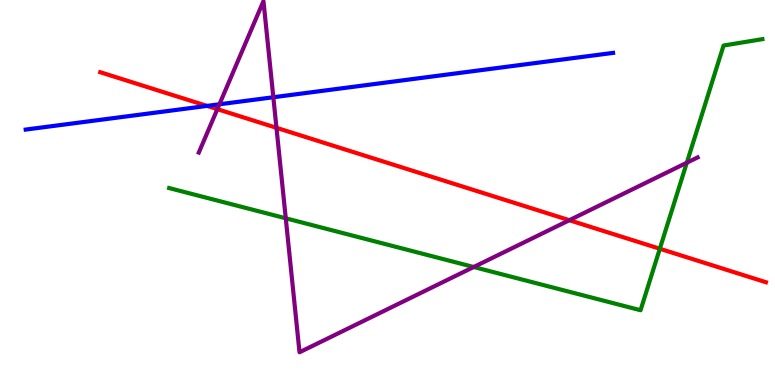[{'lines': ['blue', 'red'], 'intersections': [{'x': 2.67, 'y': 7.25}]}, {'lines': ['green', 'red'], 'intersections': [{'x': 8.51, 'y': 3.54}]}, {'lines': ['purple', 'red'], 'intersections': [{'x': 2.8, 'y': 7.16}, {'x': 3.57, 'y': 6.68}, {'x': 7.35, 'y': 4.28}]}, {'lines': ['blue', 'green'], 'intersections': []}, {'lines': ['blue', 'purple'], 'intersections': [{'x': 2.83, 'y': 7.29}, {'x': 3.53, 'y': 7.47}]}, {'lines': ['green', 'purple'], 'intersections': [{'x': 3.69, 'y': 4.33}, {'x': 6.11, 'y': 3.06}, {'x': 8.86, 'y': 5.77}]}]